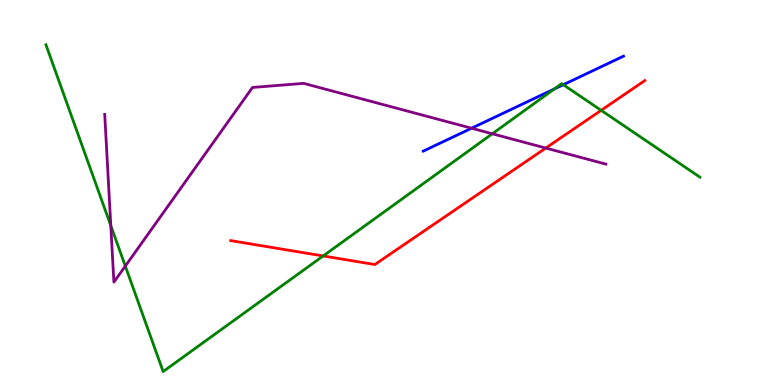[{'lines': ['blue', 'red'], 'intersections': []}, {'lines': ['green', 'red'], 'intersections': [{'x': 4.17, 'y': 3.35}, {'x': 7.76, 'y': 7.13}]}, {'lines': ['purple', 'red'], 'intersections': [{'x': 7.04, 'y': 6.15}]}, {'lines': ['blue', 'green'], 'intersections': [{'x': 7.15, 'y': 7.69}, {'x': 7.27, 'y': 7.8}]}, {'lines': ['blue', 'purple'], 'intersections': [{'x': 6.08, 'y': 6.67}]}, {'lines': ['green', 'purple'], 'intersections': [{'x': 1.43, 'y': 4.14}, {'x': 1.62, 'y': 3.09}, {'x': 6.35, 'y': 6.53}]}]